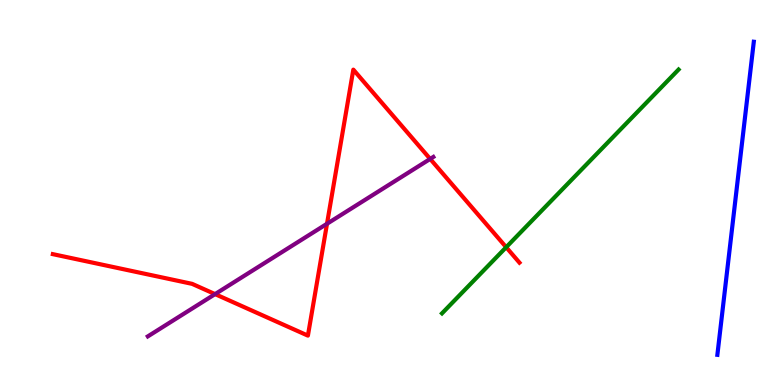[{'lines': ['blue', 'red'], 'intersections': []}, {'lines': ['green', 'red'], 'intersections': [{'x': 6.53, 'y': 3.58}]}, {'lines': ['purple', 'red'], 'intersections': [{'x': 2.78, 'y': 2.36}, {'x': 4.22, 'y': 4.19}, {'x': 5.55, 'y': 5.87}]}, {'lines': ['blue', 'green'], 'intersections': []}, {'lines': ['blue', 'purple'], 'intersections': []}, {'lines': ['green', 'purple'], 'intersections': []}]